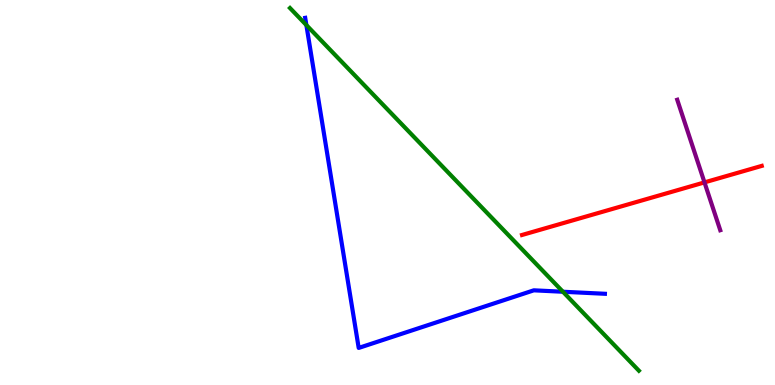[{'lines': ['blue', 'red'], 'intersections': []}, {'lines': ['green', 'red'], 'intersections': []}, {'lines': ['purple', 'red'], 'intersections': [{'x': 9.09, 'y': 5.26}]}, {'lines': ['blue', 'green'], 'intersections': [{'x': 3.95, 'y': 9.35}, {'x': 7.26, 'y': 2.42}]}, {'lines': ['blue', 'purple'], 'intersections': []}, {'lines': ['green', 'purple'], 'intersections': []}]